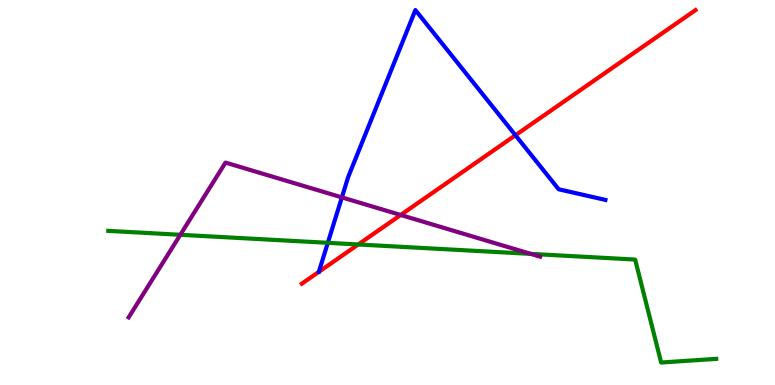[{'lines': ['blue', 'red'], 'intersections': [{'x': 6.65, 'y': 6.49}]}, {'lines': ['green', 'red'], 'intersections': [{'x': 4.62, 'y': 3.65}]}, {'lines': ['purple', 'red'], 'intersections': [{'x': 5.17, 'y': 4.42}]}, {'lines': ['blue', 'green'], 'intersections': [{'x': 4.23, 'y': 3.69}]}, {'lines': ['blue', 'purple'], 'intersections': [{'x': 4.41, 'y': 4.87}]}, {'lines': ['green', 'purple'], 'intersections': [{'x': 2.33, 'y': 3.9}, {'x': 6.85, 'y': 3.41}]}]